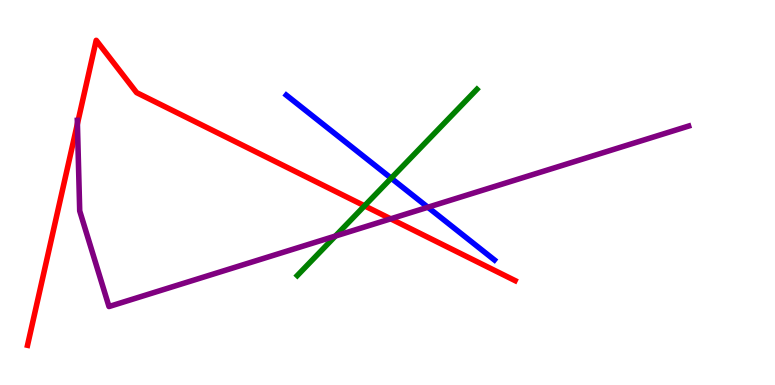[{'lines': ['blue', 'red'], 'intersections': []}, {'lines': ['green', 'red'], 'intersections': [{'x': 4.7, 'y': 4.65}]}, {'lines': ['purple', 'red'], 'intersections': [{'x': 0.999, 'y': 6.78}, {'x': 5.04, 'y': 4.32}]}, {'lines': ['blue', 'green'], 'intersections': [{'x': 5.05, 'y': 5.37}]}, {'lines': ['blue', 'purple'], 'intersections': [{'x': 5.52, 'y': 4.62}]}, {'lines': ['green', 'purple'], 'intersections': [{'x': 4.33, 'y': 3.87}]}]